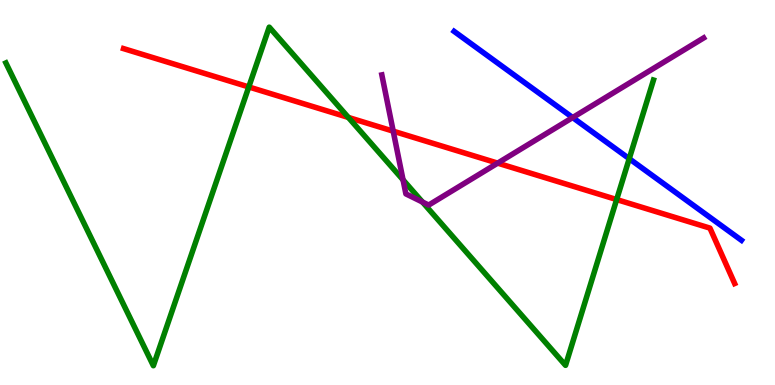[{'lines': ['blue', 'red'], 'intersections': []}, {'lines': ['green', 'red'], 'intersections': [{'x': 3.21, 'y': 7.74}, {'x': 4.49, 'y': 6.95}, {'x': 7.96, 'y': 4.82}]}, {'lines': ['purple', 'red'], 'intersections': [{'x': 5.07, 'y': 6.59}, {'x': 6.42, 'y': 5.76}]}, {'lines': ['blue', 'green'], 'intersections': [{'x': 8.12, 'y': 5.88}]}, {'lines': ['blue', 'purple'], 'intersections': [{'x': 7.39, 'y': 6.95}]}, {'lines': ['green', 'purple'], 'intersections': [{'x': 5.2, 'y': 5.33}, {'x': 5.45, 'y': 4.75}]}]